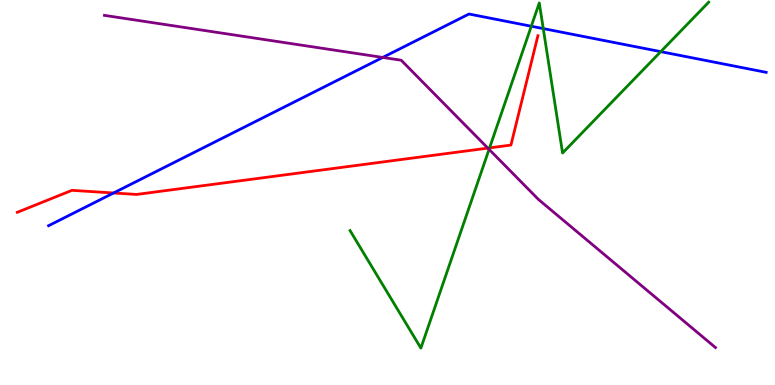[{'lines': ['blue', 'red'], 'intersections': [{'x': 1.47, 'y': 4.99}]}, {'lines': ['green', 'red'], 'intersections': [{'x': 6.32, 'y': 6.16}]}, {'lines': ['purple', 'red'], 'intersections': [{'x': 6.29, 'y': 6.15}]}, {'lines': ['blue', 'green'], 'intersections': [{'x': 6.86, 'y': 9.32}, {'x': 7.01, 'y': 9.26}, {'x': 8.53, 'y': 8.66}]}, {'lines': ['blue', 'purple'], 'intersections': [{'x': 4.94, 'y': 8.51}]}, {'lines': ['green', 'purple'], 'intersections': [{'x': 6.31, 'y': 6.12}]}]